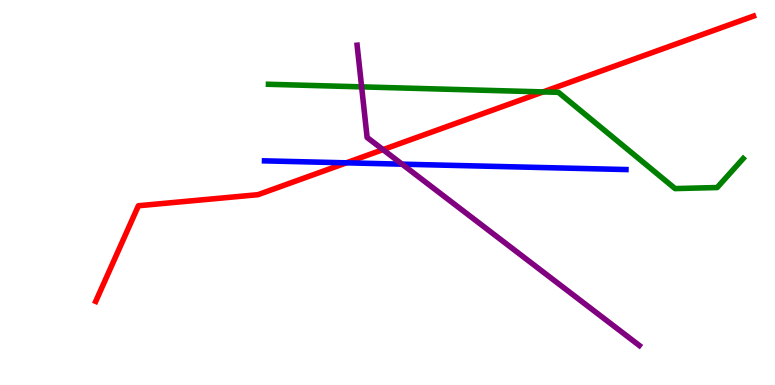[{'lines': ['blue', 'red'], 'intersections': [{'x': 4.47, 'y': 5.77}]}, {'lines': ['green', 'red'], 'intersections': [{'x': 7.01, 'y': 7.61}]}, {'lines': ['purple', 'red'], 'intersections': [{'x': 4.94, 'y': 6.11}]}, {'lines': ['blue', 'green'], 'intersections': []}, {'lines': ['blue', 'purple'], 'intersections': [{'x': 5.19, 'y': 5.74}]}, {'lines': ['green', 'purple'], 'intersections': [{'x': 4.67, 'y': 7.74}]}]